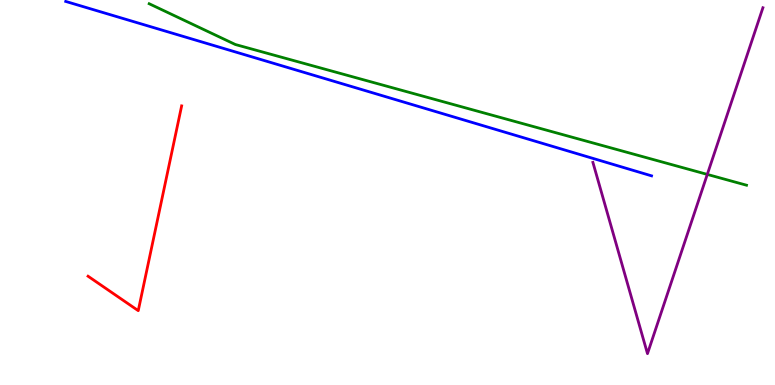[{'lines': ['blue', 'red'], 'intersections': []}, {'lines': ['green', 'red'], 'intersections': []}, {'lines': ['purple', 'red'], 'intersections': []}, {'lines': ['blue', 'green'], 'intersections': []}, {'lines': ['blue', 'purple'], 'intersections': []}, {'lines': ['green', 'purple'], 'intersections': [{'x': 9.13, 'y': 5.47}]}]